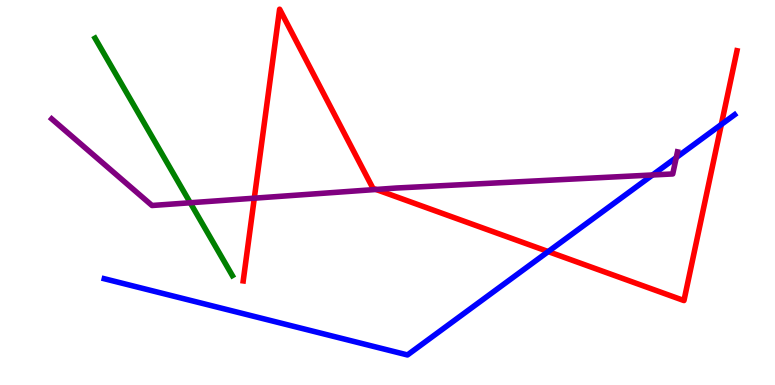[{'lines': ['blue', 'red'], 'intersections': [{'x': 7.07, 'y': 3.47}, {'x': 9.31, 'y': 6.77}]}, {'lines': ['green', 'red'], 'intersections': []}, {'lines': ['purple', 'red'], 'intersections': [{'x': 3.28, 'y': 4.85}, {'x': 4.85, 'y': 5.08}]}, {'lines': ['blue', 'green'], 'intersections': []}, {'lines': ['blue', 'purple'], 'intersections': [{'x': 8.42, 'y': 5.46}, {'x': 8.73, 'y': 5.91}]}, {'lines': ['green', 'purple'], 'intersections': [{'x': 2.45, 'y': 4.73}]}]